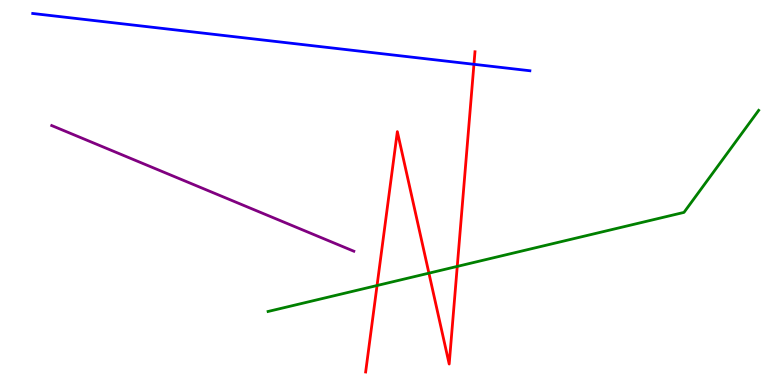[{'lines': ['blue', 'red'], 'intersections': [{'x': 6.12, 'y': 8.33}]}, {'lines': ['green', 'red'], 'intersections': [{'x': 4.87, 'y': 2.58}, {'x': 5.53, 'y': 2.9}, {'x': 5.9, 'y': 3.08}]}, {'lines': ['purple', 'red'], 'intersections': []}, {'lines': ['blue', 'green'], 'intersections': []}, {'lines': ['blue', 'purple'], 'intersections': []}, {'lines': ['green', 'purple'], 'intersections': []}]